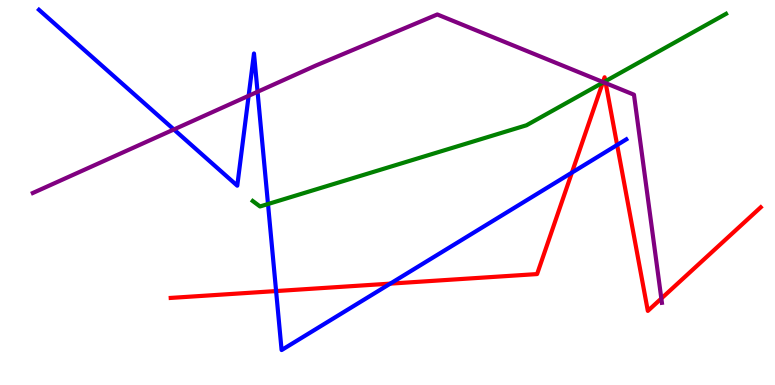[{'lines': ['blue', 'red'], 'intersections': [{'x': 3.56, 'y': 2.44}, {'x': 5.04, 'y': 2.63}, {'x': 7.38, 'y': 5.52}, {'x': 7.96, 'y': 6.23}]}, {'lines': ['green', 'red'], 'intersections': [{'x': 7.78, 'y': 7.85}, {'x': 7.81, 'y': 7.89}]}, {'lines': ['purple', 'red'], 'intersections': [{'x': 7.78, 'y': 7.87}, {'x': 7.82, 'y': 7.84}, {'x': 8.53, 'y': 2.25}]}, {'lines': ['blue', 'green'], 'intersections': [{'x': 3.46, 'y': 4.7}]}, {'lines': ['blue', 'purple'], 'intersections': [{'x': 2.24, 'y': 6.64}, {'x': 3.21, 'y': 7.51}, {'x': 3.32, 'y': 7.62}]}, {'lines': ['green', 'purple'], 'intersections': [{'x': 7.79, 'y': 7.86}]}]